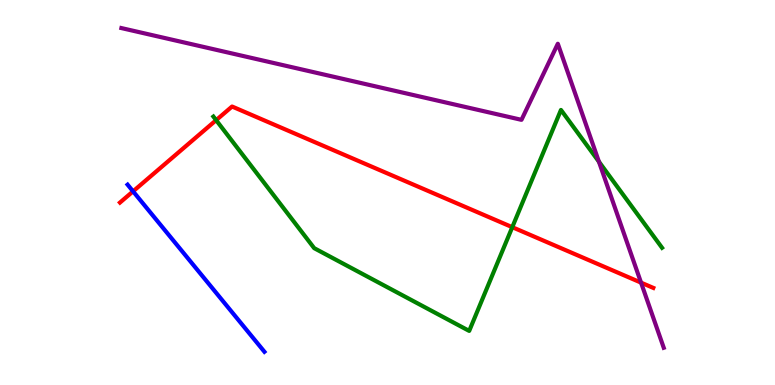[{'lines': ['blue', 'red'], 'intersections': [{'x': 1.72, 'y': 5.03}]}, {'lines': ['green', 'red'], 'intersections': [{'x': 2.79, 'y': 6.88}, {'x': 6.61, 'y': 4.1}]}, {'lines': ['purple', 'red'], 'intersections': [{'x': 8.27, 'y': 2.66}]}, {'lines': ['blue', 'green'], 'intersections': []}, {'lines': ['blue', 'purple'], 'intersections': []}, {'lines': ['green', 'purple'], 'intersections': [{'x': 7.73, 'y': 5.8}]}]